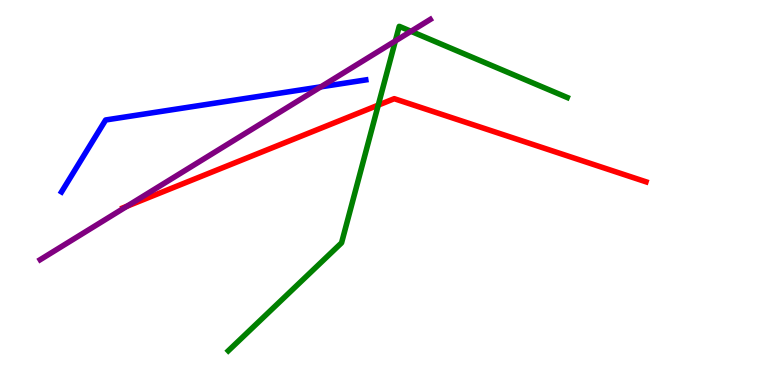[{'lines': ['blue', 'red'], 'intersections': []}, {'lines': ['green', 'red'], 'intersections': [{'x': 4.88, 'y': 7.27}]}, {'lines': ['purple', 'red'], 'intersections': [{'x': 1.64, 'y': 4.64}]}, {'lines': ['blue', 'green'], 'intersections': []}, {'lines': ['blue', 'purple'], 'intersections': [{'x': 4.14, 'y': 7.74}]}, {'lines': ['green', 'purple'], 'intersections': [{'x': 5.1, 'y': 8.94}, {'x': 5.3, 'y': 9.19}]}]